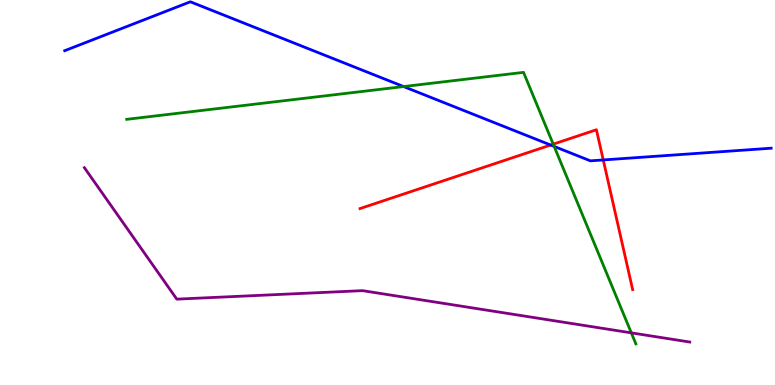[{'lines': ['blue', 'red'], 'intersections': [{'x': 7.1, 'y': 6.23}, {'x': 7.78, 'y': 5.85}]}, {'lines': ['green', 'red'], 'intersections': [{'x': 7.14, 'y': 6.26}]}, {'lines': ['purple', 'red'], 'intersections': []}, {'lines': ['blue', 'green'], 'intersections': [{'x': 5.21, 'y': 7.75}, {'x': 7.15, 'y': 6.2}]}, {'lines': ['blue', 'purple'], 'intersections': []}, {'lines': ['green', 'purple'], 'intersections': [{'x': 8.15, 'y': 1.35}]}]